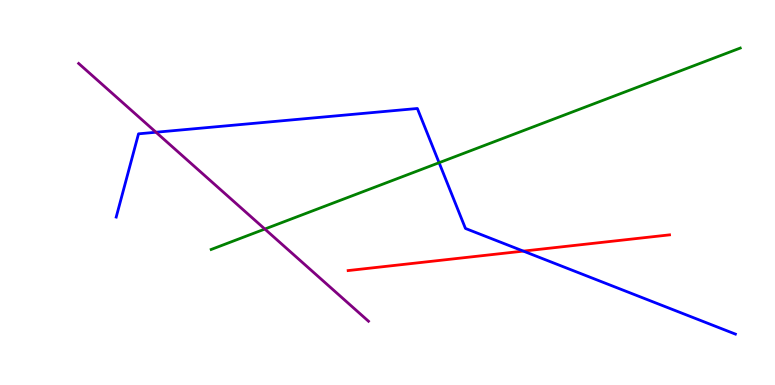[{'lines': ['blue', 'red'], 'intersections': [{'x': 6.75, 'y': 3.48}]}, {'lines': ['green', 'red'], 'intersections': []}, {'lines': ['purple', 'red'], 'intersections': []}, {'lines': ['blue', 'green'], 'intersections': [{'x': 5.67, 'y': 5.77}]}, {'lines': ['blue', 'purple'], 'intersections': [{'x': 2.01, 'y': 6.57}]}, {'lines': ['green', 'purple'], 'intersections': [{'x': 3.42, 'y': 4.05}]}]